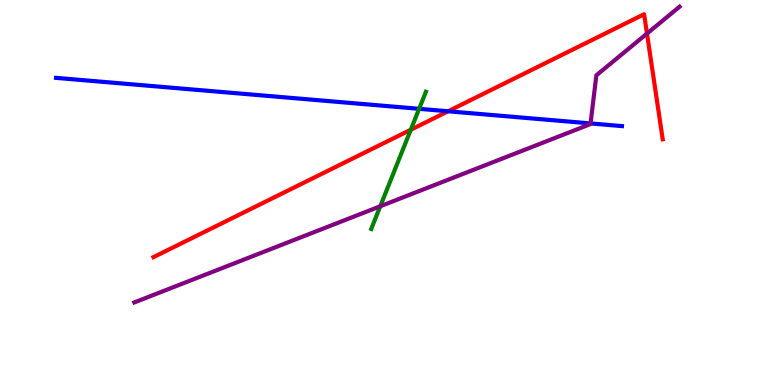[{'lines': ['blue', 'red'], 'intersections': [{'x': 5.78, 'y': 7.11}]}, {'lines': ['green', 'red'], 'intersections': [{'x': 5.3, 'y': 6.63}]}, {'lines': ['purple', 'red'], 'intersections': [{'x': 8.35, 'y': 9.13}]}, {'lines': ['blue', 'green'], 'intersections': [{'x': 5.41, 'y': 7.17}]}, {'lines': ['blue', 'purple'], 'intersections': [{'x': 7.62, 'y': 6.79}]}, {'lines': ['green', 'purple'], 'intersections': [{'x': 4.91, 'y': 4.64}]}]